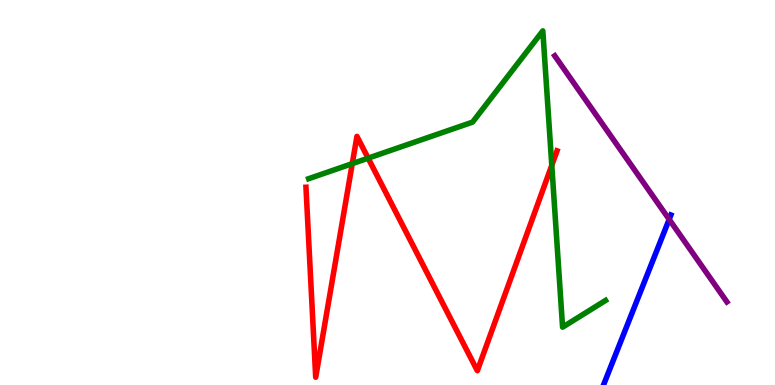[{'lines': ['blue', 'red'], 'intersections': []}, {'lines': ['green', 'red'], 'intersections': [{'x': 4.55, 'y': 5.75}, {'x': 4.75, 'y': 5.89}, {'x': 7.12, 'y': 5.71}]}, {'lines': ['purple', 'red'], 'intersections': []}, {'lines': ['blue', 'green'], 'intersections': []}, {'lines': ['blue', 'purple'], 'intersections': [{'x': 8.63, 'y': 4.3}]}, {'lines': ['green', 'purple'], 'intersections': []}]